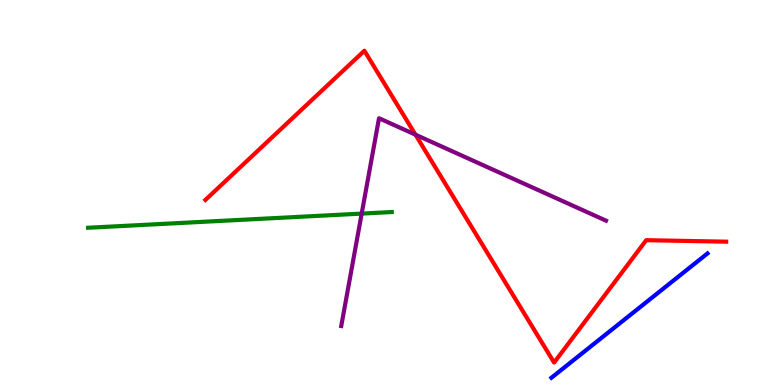[{'lines': ['blue', 'red'], 'intersections': []}, {'lines': ['green', 'red'], 'intersections': []}, {'lines': ['purple', 'red'], 'intersections': [{'x': 5.36, 'y': 6.5}]}, {'lines': ['blue', 'green'], 'intersections': []}, {'lines': ['blue', 'purple'], 'intersections': []}, {'lines': ['green', 'purple'], 'intersections': [{'x': 4.67, 'y': 4.45}]}]